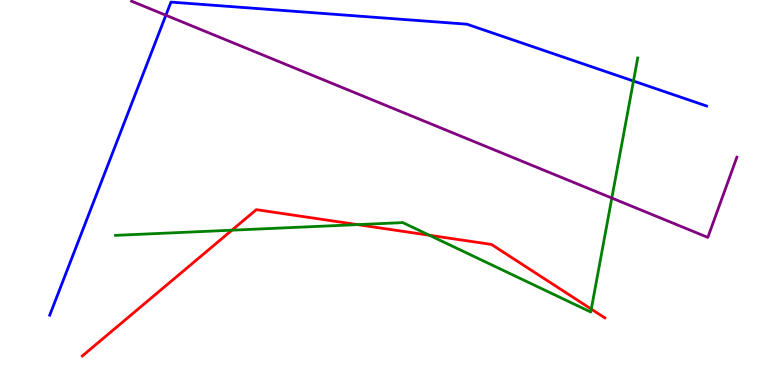[{'lines': ['blue', 'red'], 'intersections': []}, {'lines': ['green', 'red'], 'intersections': [{'x': 2.99, 'y': 4.02}, {'x': 4.61, 'y': 4.17}, {'x': 5.54, 'y': 3.89}, {'x': 7.63, 'y': 1.97}]}, {'lines': ['purple', 'red'], 'intersections': []}, {'lines': ['blue', 'green'], 'intersections': [{'x': 8.17, 'y': 7.9}]}, {'lines': ['blue', 'purple'], 'intersections': [{'x': 2.14, 'y': 9.6}]}, {'lines': ['green', 'purple'], 'intersections': [{'x': 7.89, 'y': 4.86}]}]